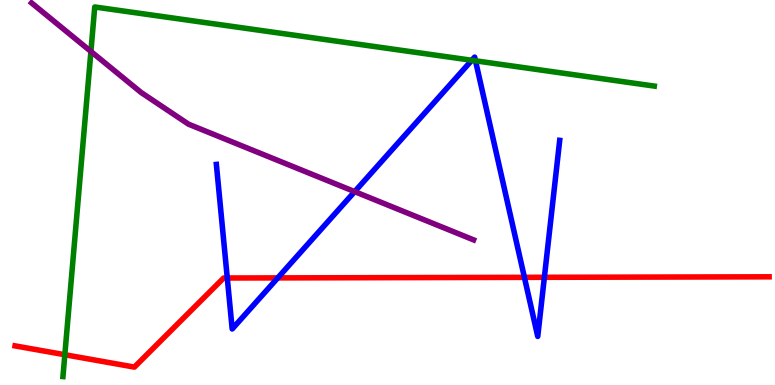[{'lines': ['blue', 'red'], 'intersections': [{'x': 2.93, 'y': 2.78}, {'x': 3.58, 'y': 2.78}, {'x': 6.77, 'y': 2.8}, {'x': 7.02, 'y': 2.8}]}, {'lines': ['green', 'red'], 'intersections': [{'x': 0.837, 'y': 0.786}]}, {'lines': ['purple', 'red'], 'intersections': []}, {'lines': ['blue', 'green'], 'intersections': [{'x': 6.09, 'y': 8.43}, {'x': 6.14, 'y': 8.42}]}, {'lines': ['blue', 'purple'], 'intersections': [{'x': 4.58, 'y': 5.02}]}, {'lines': ['green', 'purple'], 'intersections': [{'x': 1.17, 'y': 8.66}]}]